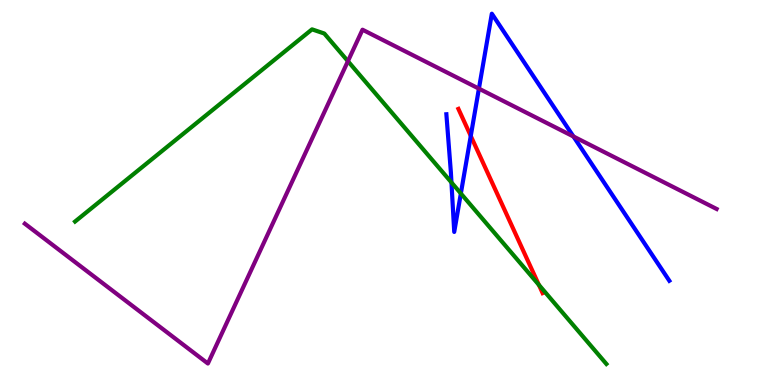[{'lines': ['blue', 'red'], 'intersections': [{'x': 6.07, 'y': 6.47}]}, {'lines': ['green', 'red'], 'intersections': [{'x': 6.95, 'y': 2.6}]}, {'lines': ['purple', 'red'], 'intersections': []}, {'lines': ['blue', 'green'], 'intersections': [{'x': 5.83, 'y': 5.26}, {'x': 5.95, 'y': 4.97}]}, {'lines': ['blue', 'purple'], 'intersections': [{'x': 6.18, 'y': 7.7}, {'x': 7.4, 'y': 6.45}]}, {'lines': ['green', 'purple'], 'intersections': [{'x': 4.49, 'y': 8.41}]}]